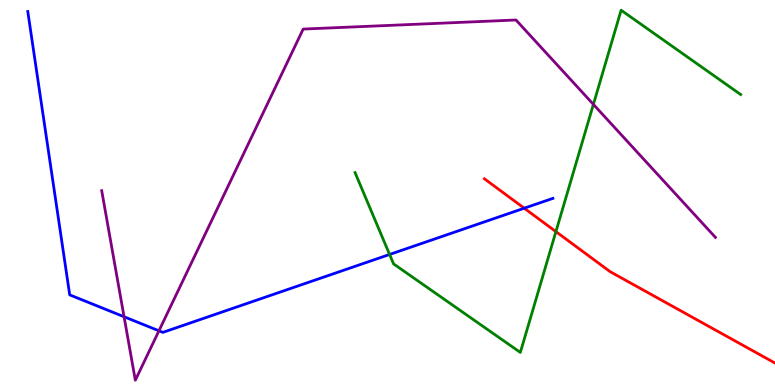[{'lines': ['blue', 'red'], 'intersections': [{'x': 6.76, 'y': 4.59}]}, {'lines': ['green', 'red'], 'intersections': [{'x': 7.17, 'y': 3.98}]}, {'lines': ['purple', 'red'], 'intersections': []}, {'lines': ['blue', 'green'], 'intersections': [{'x': 5.03, 'y': 3.39}]}, {'lines': ['blue', 'purple'], 'intersections': [{'x': 1.6, 'y': 1.77}, {'x': 2.05, 'y': 1.41}]}, {'lines': ['green', 'purple'], 'intersections': [{'x': 7.66, 'y': 7.29}]}]